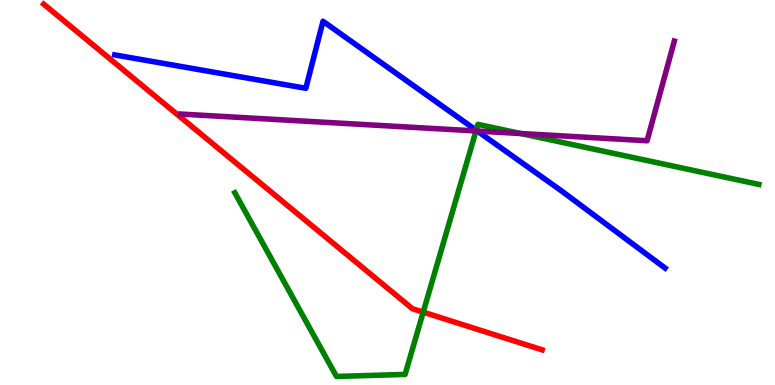[{'lines': ['blue', 'red'], 'intersections': []}, {'lines': ['green', 'red'], 'intersections': [{'x': 5.46, 'y': 1.89}]}, {'lines': ['purple', 'red'], 'intersections': []}, {'lines': ['blue', 'green'], 'intersections': [{'x': 6.14, 'y': 6.62}]}, {'lines': ['blue', 'purple'], 'intersections': [{'x': 6.16, 'y': 6.6}]}, {'lines': ['green', 'purple'], 'intersections': [{'x': 6.14, 'y': 6.6}, {'x': 6.72, 'y': 6.53}]}]